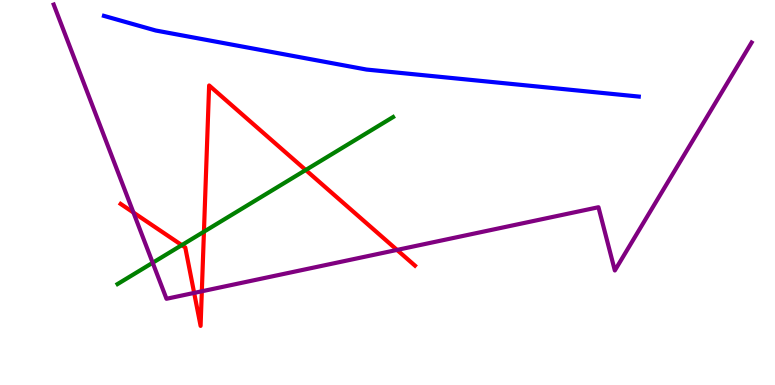[{'lines': ['blue', 'red'], 'intersections': []}, {'lines': ['green', 'red'], 'intersections': [{'x': 2.35, 'y': 3.63}, {'x': 2.63, 'y': 3.98}, {'x': 3.94, 'y': 5.58}]}, {'lines': ['purple', 'red'], 'intersections': [{'x': 1.72, 'y': 4.48}, {'x': 2.51, 'y': 2.39}, {'x': 2.6, 'y': 2.43}, {'x': 5.12, 'y': 3.51}]}, {'lines': ['blue', 'green'], 'intersections': []}, {'lines': ['blue', 'purple'], 'intersections': []}, {'lines': ['green', 'purple'], 'intersections': [{'x': 1.97, 'y': 3.18}]}]